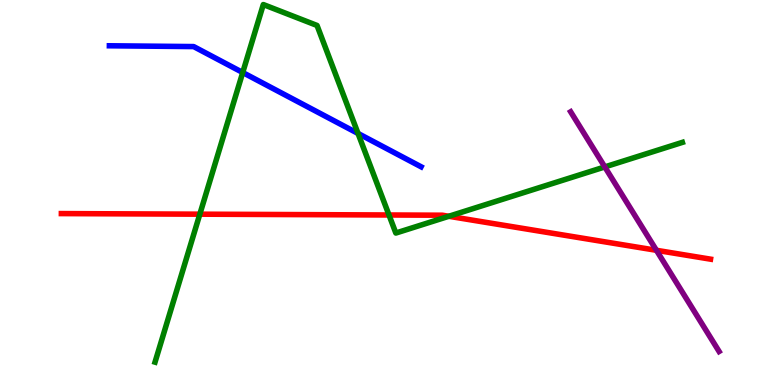[{'lines': ['blue', 'red'], 'intersections': []}, {'lines': ['green', 'red'], 'intersections': [{'x': 2.58, 'y': 4.44}, {'x': 5.02, 'y': 4.42}, {'x': 5.79, 'y': 4.38}]}, {'lines': ['purple', 'red'], 'intersections': [{'x': 8.47, 'y': 3.5}]}, {'lines': ['blue', 'green'], 'intersections': [{'x': 3.13, 'y': 8.12}, {'x': 4.62, 'y': 6.53}]}, {'lines': ['blue', 'purple'], 'intersections': []}, {'lines': ['green', 'purple'], 'intersections': [{'x': 7.8, 'y': 5.66}]}]